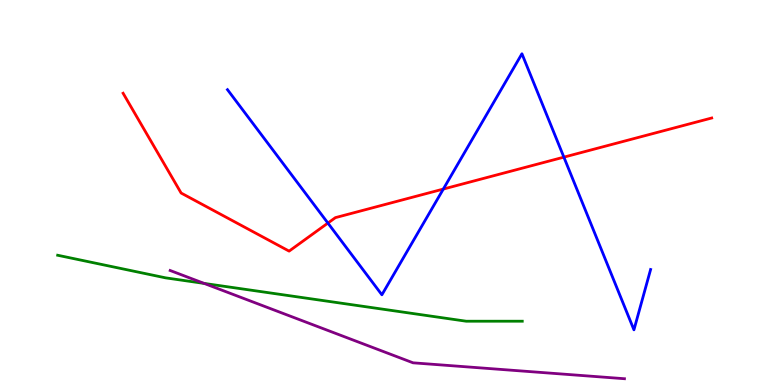[{'lines': ['blue', 'red'], 'intersections': [{'x': 4.23, 'y': 4.21}, {'x': 5.72, 'y': 5.09}, {'x': 7.28, 'y': 5.92}]}, {'lines': ['green', 'red'], 'intersections': []}, {'lines': ['purple', 'red'], 'intersections': []}, {'lines': ['blue', 'green'], 'intersections': []}, {'lines': ['blue', 'purple'], 'intersections': []}, {'lines': ['green', 'purple'], 'intersections': [{'x': 2.63, 'y': 2.64}]}]